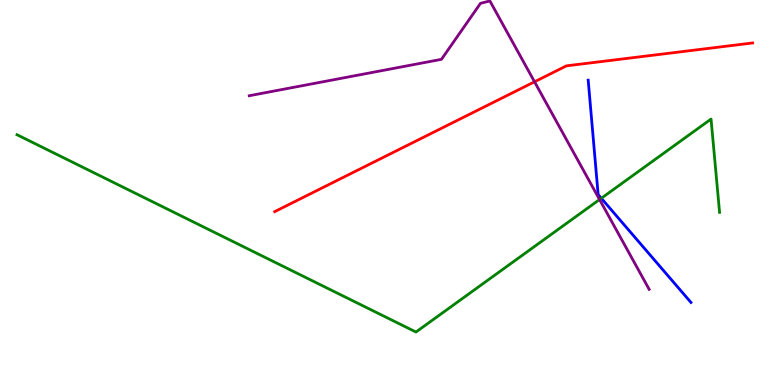[{'lines': ['blue', 'red'], 'intersections': []}, {'lines': ['green', 'red'], 'intersections': []}, {'lines': ['purple', 'red'], 'intersections': [{'x': 6.9, 'y': 7.88}]}, {'lines': ['blue', 'green'], 'intersections': [{'x': 7.76, 'y': 4.85}]}, {'lines': ['blue', 'purple'], 'intersections': []}, {'lines': ['green', 'purple'], 'intersections': [{'x': 7.74, 'y': 4.82}]}]